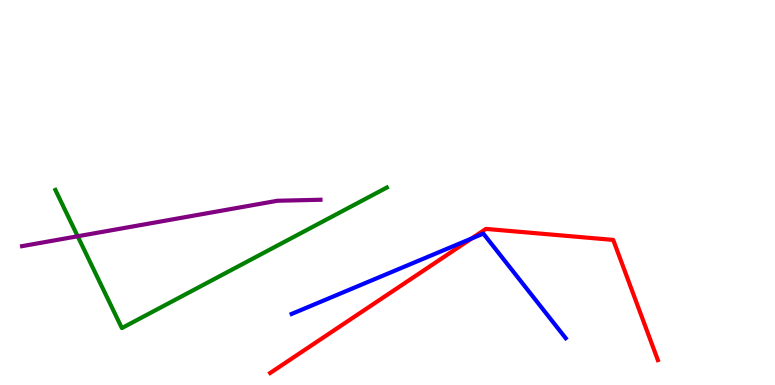[{'lines': ['blue', 'red'], 'intersections': [{'x': 6.08, 'y': 3.8}]}, {'lines': ['green', 'red'], 'intersections': []}, {'lines': ['purple', 'red'], 'intersections': []}, {'lines': ['blue', 'green'], 'intersections': []}, {'lines': ['blue', 'purple'], 'intersections': []}, {'lines': ['green', 'purple'], 'intersections': [{'x': 1.0, 'y': 3.86}]}]